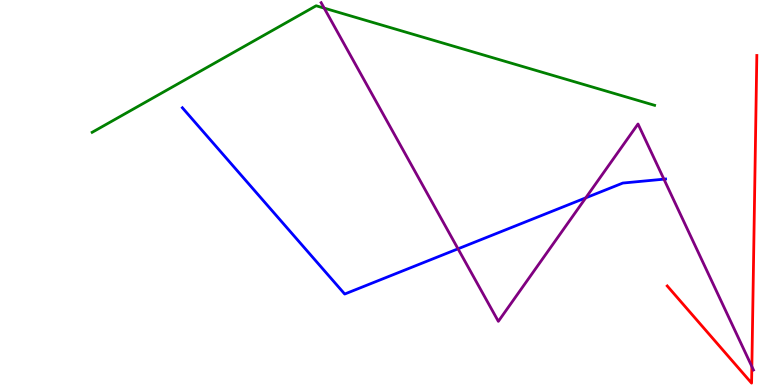[{'lines': ['blue', 'red'], 'intersections': []}, {'lines': ['green', 'red'], 'intersections': []}, {'lines': ['purple', 'red'], 'intersections': [{'x': 9.7, 'y': 0.48}]}, {'lines': ['blue', 'green'], 'intersections': []}, {'lines': ['blue', 'purple'], 'intersections': [{'x': 5.91, 'y': 3.54}, {'x': 7.56, 'y': 4.86}, {'x': 8.57, 'y': 5.35}]}, {'lines': ['green', 'purple'], 'intersections': [{'x': 4.18, 'y': 9.79}]}]